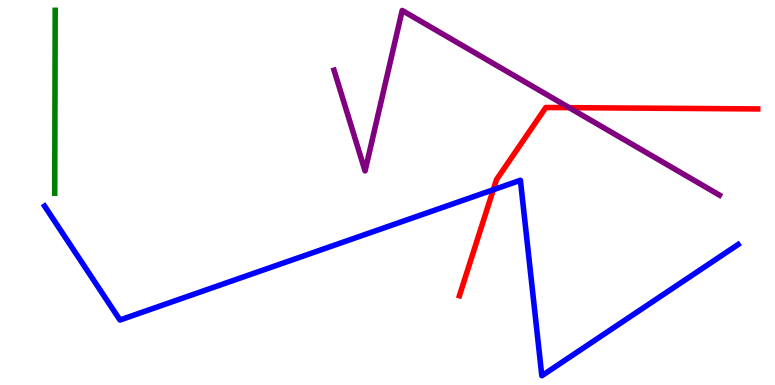[{'lines': ['blue', 'red'], 'intersections': [{'x': 6.36, 'y': 5.07}]}, {'lines': ['green', 'red'], 'intersections': []}, {'lines': ['purple', 'red'], 'intersections': [{'x': 7.34, 'y': 7.2}]}, {'lines': ['blue', 'green'], 'intersections': []}, {'lines': ['blue', 'purple'], 'intersections': []}, {'lines': ['green', 'purple'], 'intersections': []}]